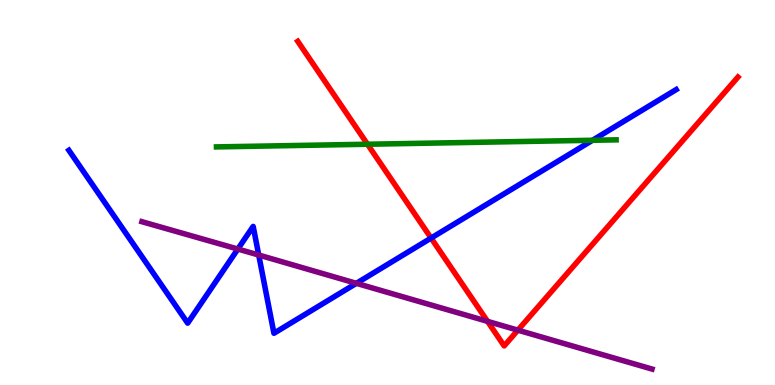[{'lines': ['blue', 'red'], 'intersections': [{'x': 5.56, 'y': 3.82}]}, {'lines': ['green', 'red'], 'intersections': [{'x': 4.74, 'y': 6.25}]}, {'lines': ['purple', 'red'], 'intersections': [{'x': 6.29, 'y': 1.65}, {'x': 6.68, 'y': 1.42}]}, {'lines': ['blue', 'green'], 'intersections': [{'x': 7.65, 'y': 6.36}]}, {'lines': ['blue', 'purple'], 'intersections': [{'x': 3.07, 'y': 3.53}, {'x': 3.34, 'y': 3.38}, {'x': 4.6, 'y': 2.64}]}, {'lines': ['green', 'purple'], 'intersections': []}]